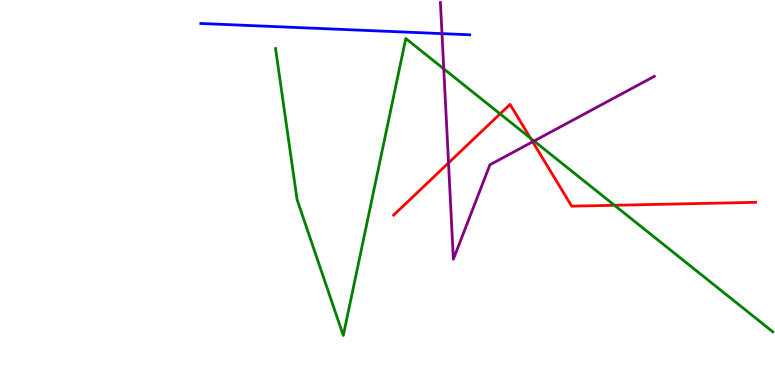[{'lines': ['blue', 'red'], 'intersections': []}, {'lines': ['green', 'red'], 'intersections': [{'x': 6.45, 'y': 7.04}, {'x': 6.85, 'y': 6.41}, {'x': 7.93, 'y': 4.67}]}, {'lines': ['purple', 'red'], 'intersections': [{'x': 5.79, 'y': 5.77}, {'x': 6.87, 'y': 6.32}]}, {'lines': ['blue', 'green'], 'intersections': []}, {'lines': ['blue', 'purple'], 'intersections': [{'x': 5.7, 'y': 9.13}]}, {'lines': ['green', 'purple'], 'intersections': [{'x': 5.73, 'y': 8.21}, {'x': 6.89, 'y': 6.34}]}]